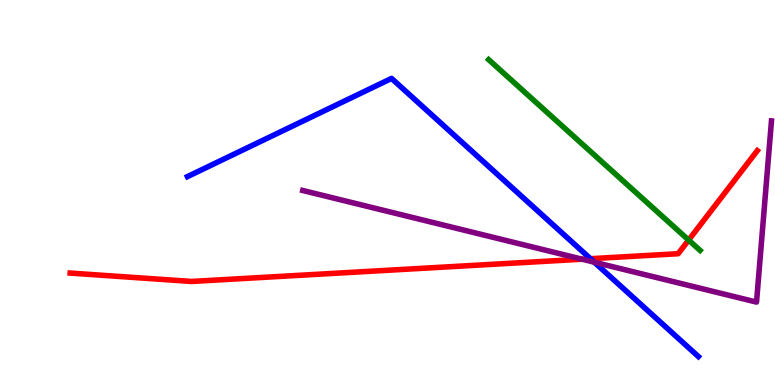[{'lines': ['blue', 'red'], 'intersections': [{'x': 7.62, 'y': 3.28}]}, {'lines': ['green', 'red'], 'intersections': [{'x': 8.89, 'y': 3.76}]}, {'lines': ['purple', 'red'], 'intersections': [{'x': 7.51, 'y': 3.27}]}, {'lines': ['blue', 'green'], 'intersections': []}, {'lines': ['blue', 'purple'], 'intersections': [{'x': 7.67, 'y': 3.19}]}, {'lines': ['green', 'purple'], 'intersections': []}]